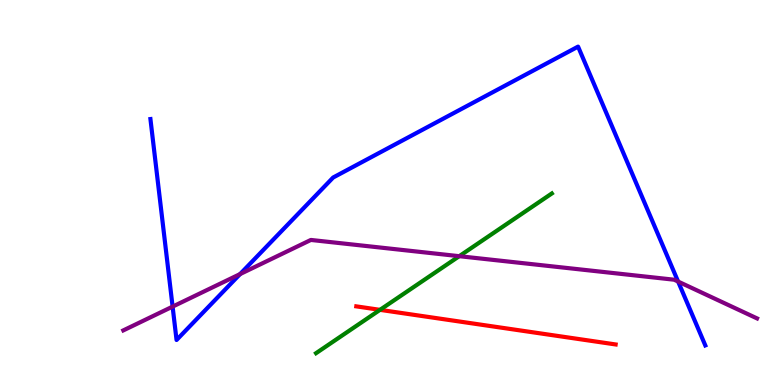[{'lines': ['blue', 'red'], 'intersections': []}, {'lines': ['green', 'red'], 'intersections': [{'x': 4.9, 'y': 1.95}]}, {'lines': ['purple', 'red'], 'intersections': []}, {'lines': ['blue', 'green'], 'intersections': []}, {'lines': ['blue', 'purple'], 'intersections': [{'x': 2.23, 'y': 2.04}, {'x': 3.1, 'y': 2.88}, {'x': 8.75, 'y': 2.69}]}, {'lines': ['green', 'purple'], 'intersections': [{'x': 5.93, 'y': 3.35}]}]